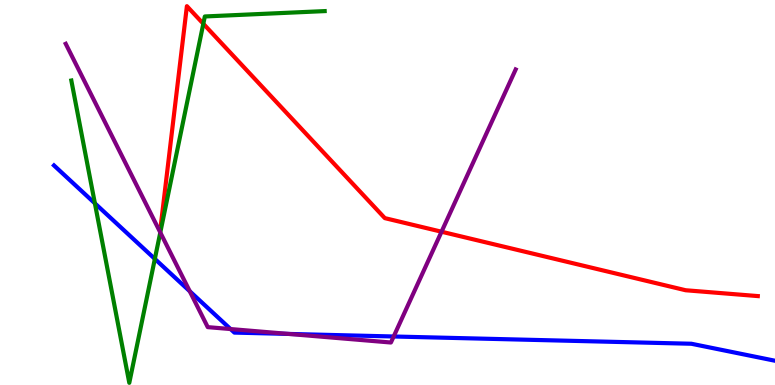[{'lines': ['blue', 'red'], 'intersections': []}, {'lines': ['green', 'red'], 'intersections': [{'x': 2.62, 'y': 9.38}]}, {'lines': ['purple', 'red'], 'intersections': [{'x': 5.7, 'y': 3.98}]}, {'lines': ['blue', 'green'], 'intersections': [{'x': 1.22, 'y': 4.72}, {'x': 2.0, 'y': 3.28}]}, {'lines': ['blue', 'purple'], 'intersections': [{'x': 2.45, 'y': 2.44}, {'x': 2.98, 'y': 1.45}, {'x': 3.72, 'y': 1.33}, {'x': 5.08, 'y': 1.26}]}, {'lines': ['green', 'purple'], 'intersections': [{'x': 2.07, 'y': 3.96}]}]